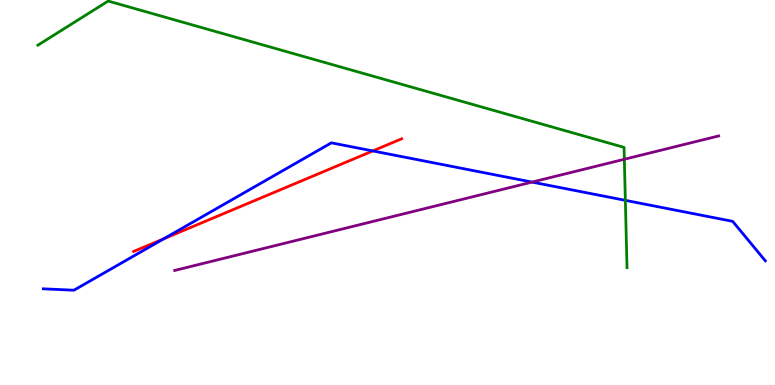[{'lines': ['blue', 'red'], 'intersections': [{'x': 2.11, 'y': 3.8}, {'x': 4.81, 'y': 6.08}]}, {'lines': ['green', 'red'], 'intersections': []}, {'lines': ['purple', 'red'], 'intersections': []}, {'lines': ['blue', 'green'], 'intersections': [{'x': 8.07, 'y': 4.8}]}, {'lines': ['blue', 'purple'], 'intersections': [{'x': 6.87, 'y': 5.27}]}, {'lines': ['green', 'purple'], 'intersections': [{'x': 8.06, 'y': 5.86}]}]